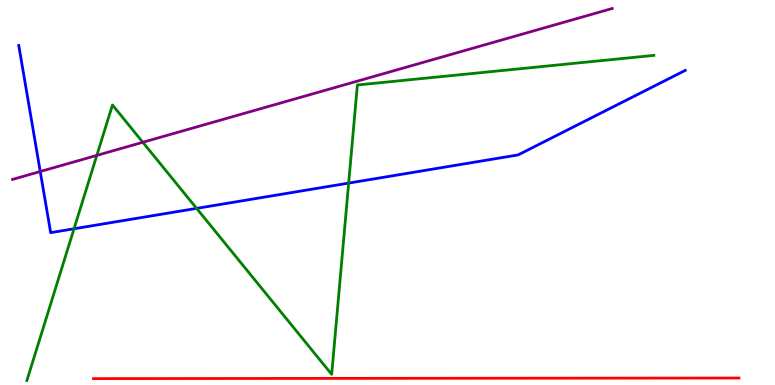[{'lines': ['blue', 'red'], 'intersections': []}, {'lines': ['green', 'red'], 'intersections': []}, {'lines': ['purple', 'red'], 'intersections': []}, {'lines': ['blue', 'green'], 'intersections': [{'x': 0.955, 'y': 4.06}, {'x': 2.54, 'y': 4.59}, {'x': 4.5, 'y': 5.24}]}, {'lines': ['blue', 'purple'], 'intersections': [{'x': 0.519, 'y': 5.55}]}, {'lines': ['green', 'purple'], 'intersections': [{'x': 1.25, 'y': 5.96}, {'x': 1.84, 'y': 6.3}]}]